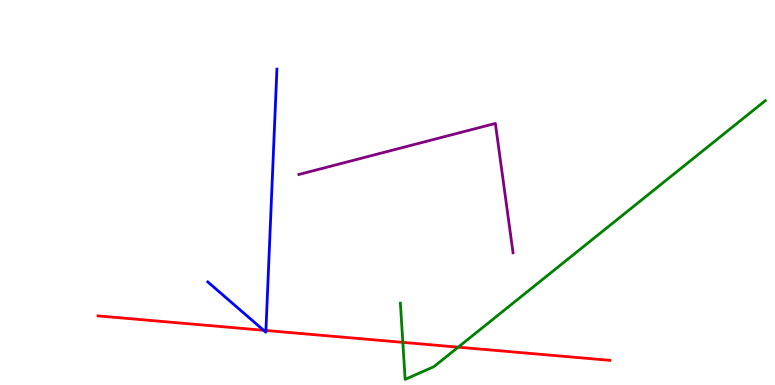[{'lines': ['blue', 'red'], 'intersections': [{'x': 3.4, 'y': 1.42}, {'x': 3.43, 'y': 1.42}]}, {'lines': ['green', 'red'], 'intersections': [{'x': 5.2, 'y': 1.11}, {'x': 5.91, 'y': 0.983}]}, {'lines': ['purple', 'red'], 'intersections': []}, {'lines': ['blue', 'green'], 'intersections': []}, {'lines': ['blue', 'purple'], 'intersections': []}, {'lines': ['green', 'purple'], 'intersections': []}]